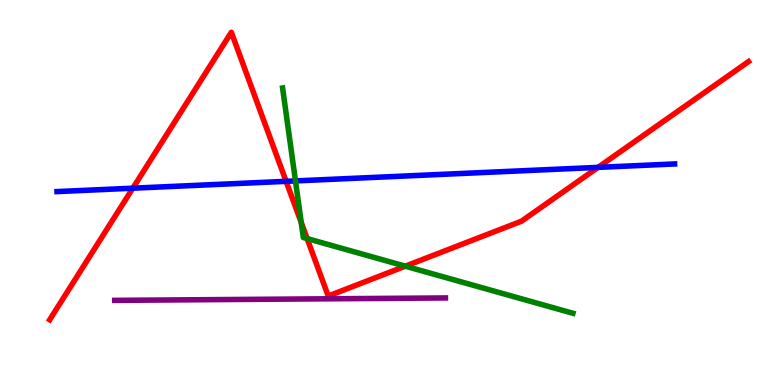[{'lines': ['blue', 'red'], 'intersections': [{'x': 1.71, 'y': 5.11}, {'x': 3.69, 'y': 5.29}, {'x': 7.72, 'y': 5.65}]}, {'lines': ['green', 'red'], 'intersections': [{'x': 3.89, 'y': 4.22}, {'x': 3.96, 'y': 3.8}, {'x': 5.23, 'y': 3.09}]}, {'lines': ['purple', 'red'], 'intersections': []}, {'lines': ['blue', 'green'], 'intersections': [{'x': 3.81, 'y': 5.3}]}, {'lines': ['blue', 'purple'], 'intersections': []}, {'lines': ['green', 'purple'], 'intersections': []}]